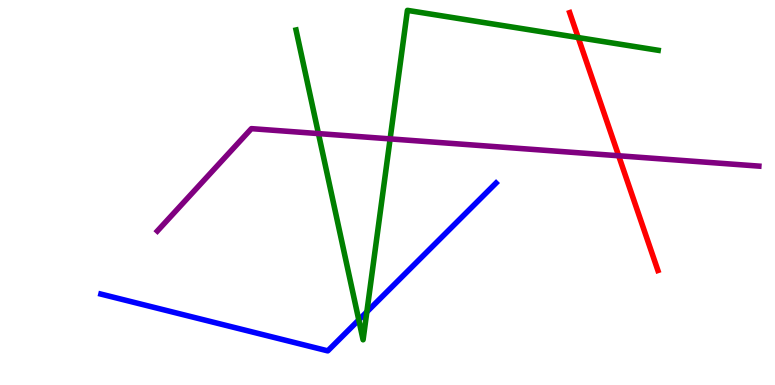[{'lines': ['blue', 'red'], 'intersections': []}, {'lines': ['green', 'red'], 'intersections': [{'x': 7.46, 'y': 9.02}]}, {'lines': ['purple', 'red'], 'intersections': [{'x': 7.98, 'y': 5.95}]}, {'lines': ['blue', 'green'], 'intersections': [{'x': 4.63, 'y': 1.69}, {'x': 4.73, 'y': 1.9}]}, {'lines': ['blue', 'purple'], 'intersections': []}, {'lines': ['green', 'purple'], 'intersections': [{'x': 4.11, 'y': 6.53}, {'x': 5.03, 'y': 6.39}]}]